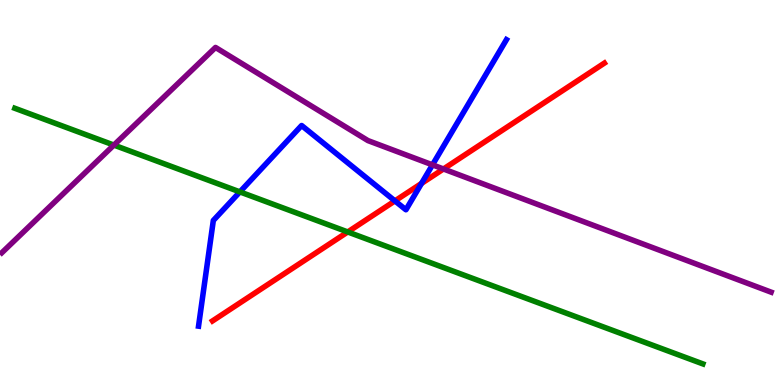[{'lines': ['blue', 'red'], 'intersections': [{'x': 5.1, 'y': 4.78}, {'x': 5.44, 'y': 5.24}]}, {'lines': ['green', 'red'], 'intersections': [{'x': 4.49, 'y': 3.98}]}, {'lines': ['purple', 'red'], 'intersections': [{'x': 5.72, 'y': 5.61}]}, {'lines': ['blue', 'green'], 'intersections': [{'x': 3.1, 'y': 5.02}]}, {'lines': ['blue', 'purple'], 'intersections': [{'x': 5.58, 'y': 5.72}]}, {'lines': ['green', 'purple'], 'intersections': [{'x': 1.47, 'y': 6.23}]}]